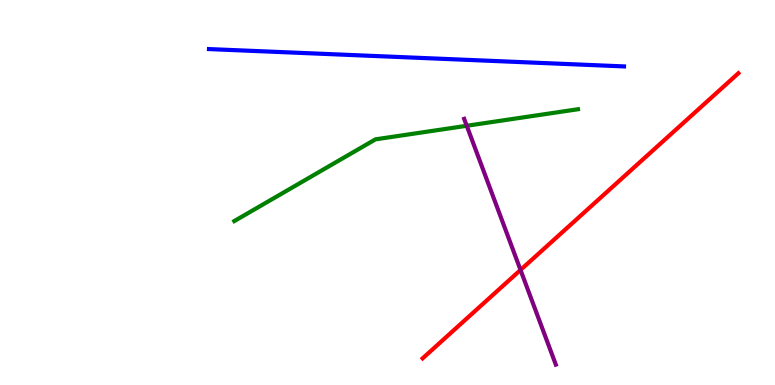[{'lines': ['blue', 'red'], 'intersections': []}, {'lines': ['green', 'red'], 'intersections': []}, {'lines': ['purple', 'red'], 'intersections': [{'x': 6.72, 'y': 2.99}]}, {'lines': ['blue', 'green'], 'intersections': []}, {'lines': ['blue', 'purple'], 'intersections': []}, {'lines': ['green', 'purple'], 'intersections': [{'x': 6.02, 'y': 6.73}]}]